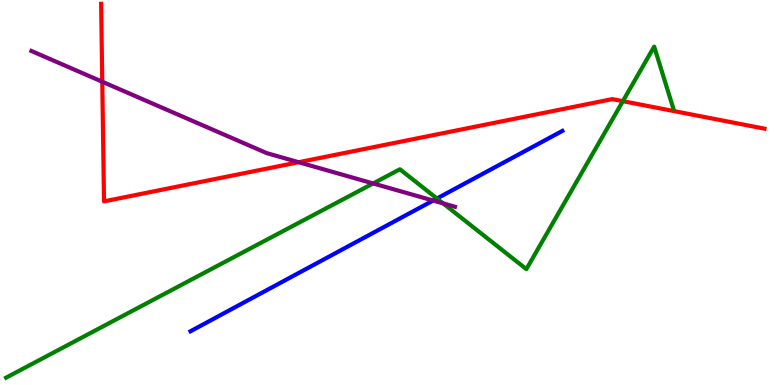[{'lines': ['blue', 'red'], 'intersections': []}, {'lines': ['green', 'red'], 'intersections': [{'x': 8.04, 'y': 7.37}]}, {'lines': ['purple', 'red'], 'intersections': [{'x': 1.32, 'y': 7.88}, {'x': 3.85, 'y': 5.79}]}, {'lines': ['blue', 'green'], 'intersections': [{'x': 5.64, 'y': 4.84}]}, {'lines': ['blue', 'purple'], 'intersections': [{'x': 5.59, 'y': 4.79}]}, {'lines': ['green', 'purple'], 'intersections': [{'x': 4.81, 'y': 5.24}, {'x': 5.72, 'y': 4.72}]}]